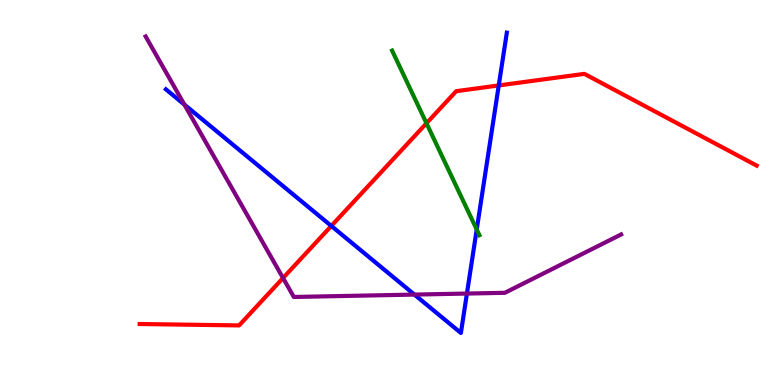[{'lines': ['blue', 'red'], 'intersections': [{'x': 4.27, 'y': 4.13}, {'x': 6.44, 'y': 7.78}]}, {'lines': ['green', 'red'], 'intersections': [{'x': 5.5, 'y': 6.8}]}, {'lines': ['purple', 'red'], 'intersections': [{'x': 3.65, 'y': 2.78}]}, {'lines': ['blue', 'green'], 'intersections': [{'x': 6.15, 'y': 4.04}]}, {'lines': ['blue', 'purple'], 'intersections': [{'x': 2.38, 'y': 7.28}, {'x': 5.35, 'y': 2.35}, {'x': 6.02, 'y': 2.38}]}, {'lines': ['green', 'purple'], 'intersections': []}]